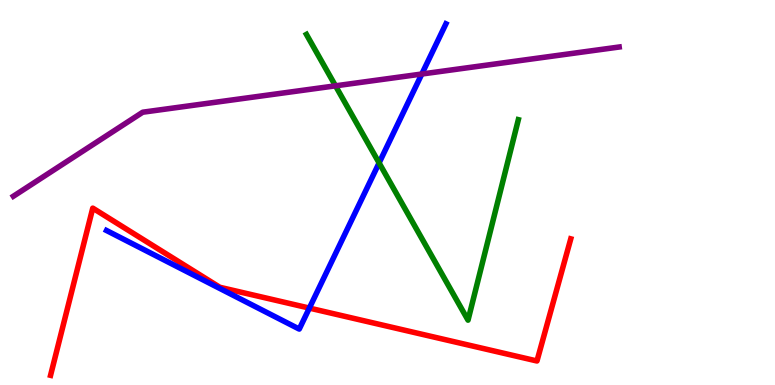[{'lines': ['blue', 'red'], 'intersections': [{'x': 3.99, 'y': 2.0}]}, {'lines': ['green', 'red'], 'intersections': []}, {'lines': ['purple', 'red'], 'intersections': []}, {'lines': ['blue', 'green'], 'intersections': [{'x': 4.89, 'y': 5.77}]}, {'lines': ['blue', 'purple'], 'intersections': [{'x': 5.44, 'y': 8.08}]}, {'lines': ['green', 'purple'], 'intersections': [{'x': 4.33, 'y': 7.77}]}]